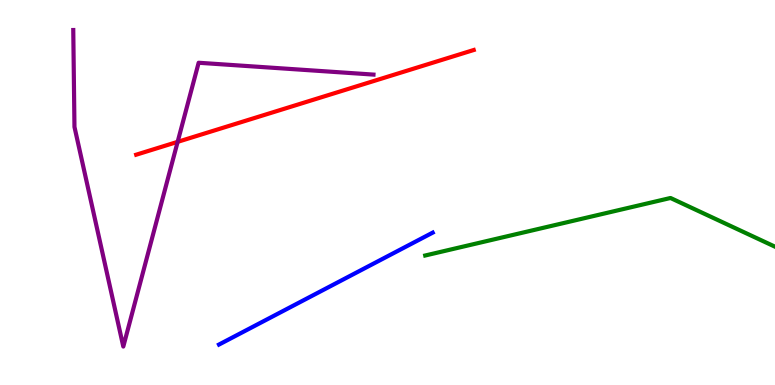[{'lines': ['blue', 'red'], 'intersections': []}, {'lines': ['green', 'red'], 'intersections': []}, {'lines': ['purple', 'red'], 'intersections': [{'x': 2.29, 'y': 6.32}]}, {'lines': ['blue', 'green'], 'intersections': []}, {'lines': ['blue', 'purple'], 'intersections': []}, {'lines': ['green', 'purple'], 'intersections': []}]